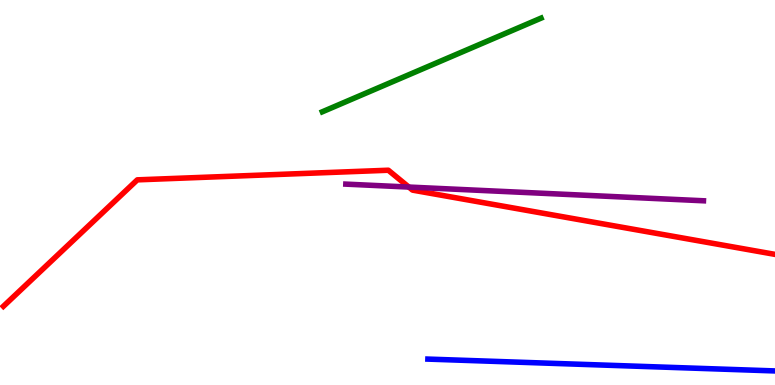[{'lines': ['blue', 'red'], 'intersections': []}, {'lines': ['green', 'red'], 'intersections': []}, {'lines': ['purple', 'red'], 'intersections': [{'x': 5.28, 'y': 5.14}]}, {'lines': ['blue', 'green'], 'intersections': []}, {'lines': ['blue', 'purple'], 'intersections': []}, {'lines': ['green', 'purple'], 'intersections': []}]